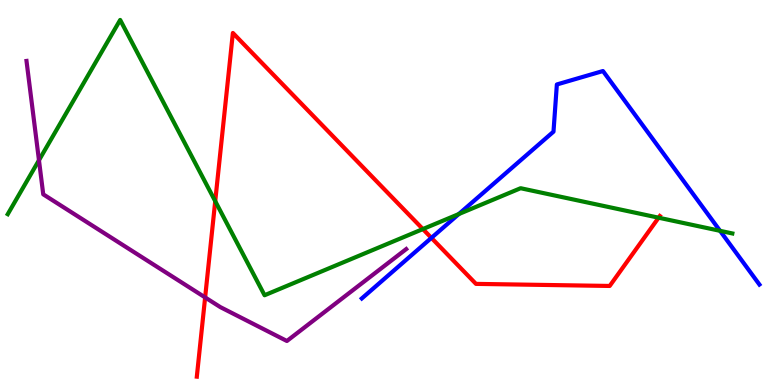[{'lines': ['blue', 'red'], 'intersections': [{'x': 5.57, 'y': 3.82}]}, {'lines': ['green', 'red'], 'intersections': [{'x': 2.78, 'y': 4.77}, {'x': 5.46, 'y': 4.05}, {'x': 8.5, 'y': 4.35}]}, {'lines': ['purple', 'red'], 'intersections': [{'x': 2.65, 'y': 2.27}]}, {'lines': ['blue', 'green'], 'intersections': [{'x': 5.92, 'y': 4.44}, {'x': 9.29, 'y': 4.0}]}, {'lines': ['blue', 'purple'], 'intersections': []}, {'lines': ['green', 'purple'], 'intersections': [{'x': 0.503, 'y': 5.84}]}]